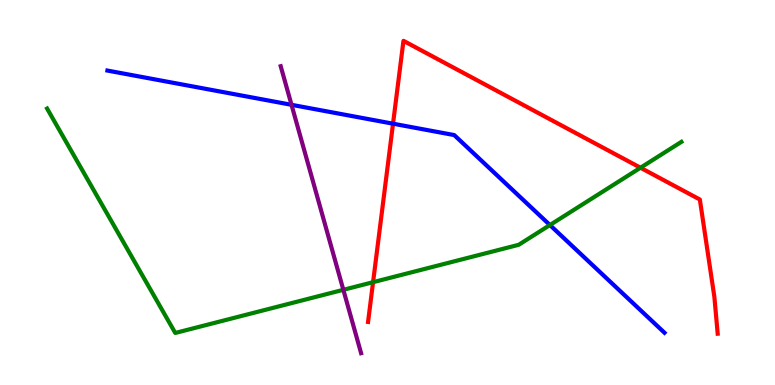[{'lines': ['blue', 'red'], 'intersections': [{'x': 5.07, 'y': 6.79}]}, {'lines': ['green', 'red'], 'intersections': [{'x': 4.81, 'y': 2.67}, {'x': 8.26, 'y': 5.64}]}, {'lines': ['purple', 'red'], 'intersections': []}, {'lines': ['blue', 'green'], 'intersections': [{'x': 7.1, 'y': 4.15}]}, {'lines': ['blue', 'purple'], 'intersections': [{'x': 3.76, 'y': 7.28}]}, {'lines': ['green', 'purple'], 'intersections': [{'x': 4.43, 'y': 2.47}]}]